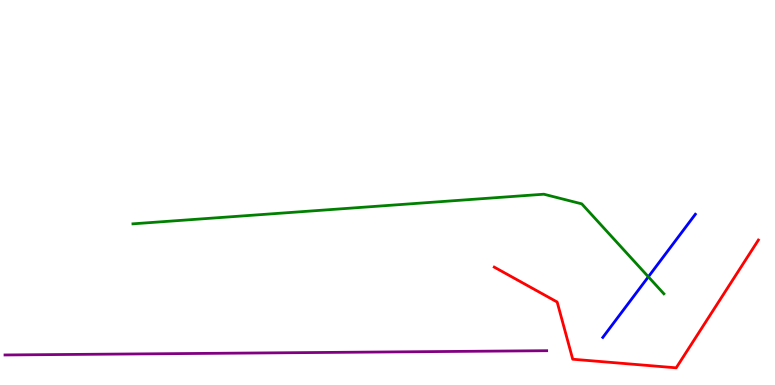[{'lines': ['blue', 'red'], 'intersections': []}, {'lines': ['green', 'red'], 'intersections': []}, {'lines': ['purple', 'red'], 'intersections': []}, {'lines': ['blue', 'green'], 'intersections': [{'x': 8.37, 'y': 2.81}]}, {'lines': ['blue', 'purple'], 'intersections': []}, {'lines': ['green', 'purple'], 'intersections': []}]